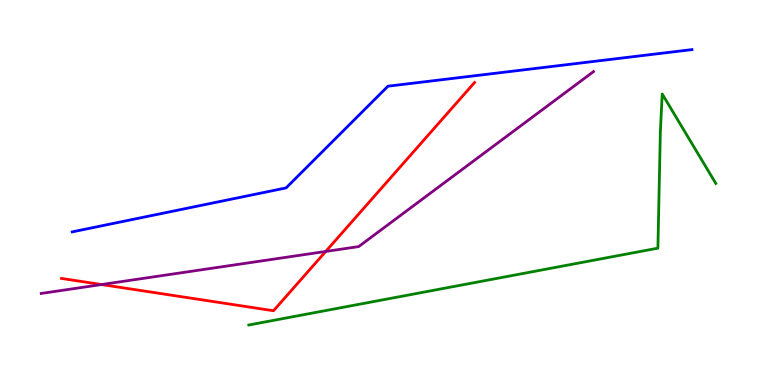[{'lines': ['blue', 'red'], 'intersections': []}, {'lines': ['green', 'red'], 'intersections': []}, {'lines': ['purple', 'red'], 'intersections': [{'x': 1.31, 'y': 2.61}, {'x': 4.2, 'y': 3.47}]}, {'lines': ['blue', 'green'], 'intersections': []}, {'lines': ['blue', 'purple'], 'intersections': []}, {'lines': ['green', 'purple'], 'intersections': []}]